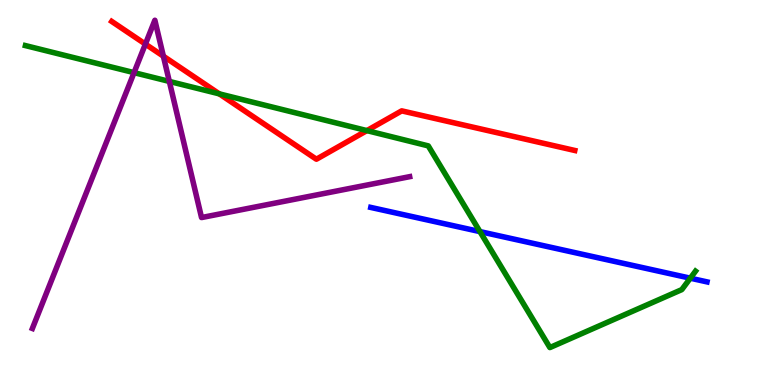[{'lines': ['blue', 'red'], 'intersections': []}, {'lines': ['green', 'red'], 'intersections': [{'x': 2.83, 'y': 7.56}, {'x': 4.73, 'y': 6.61}]}, {'lines': ['purple', 'red'], 'intersections': [{'x': 1.88, 'y': 8.85}, {'x': 2.11, 'y': 8.54}]}, {'lines': ['blue', 'green'], 'intersections': [{'x': 6.19, 'y': 3.98}, {'x': 8.91, 'y': 2.77}]}, {'lines': ['blue', 'purple'], 'intersections': []}, {'lines': ['green', 'purple'], 'intersections': [{'x': 1.73, 'y': 8.11}, {'x': 2.19, 'y': 7.89}]}]